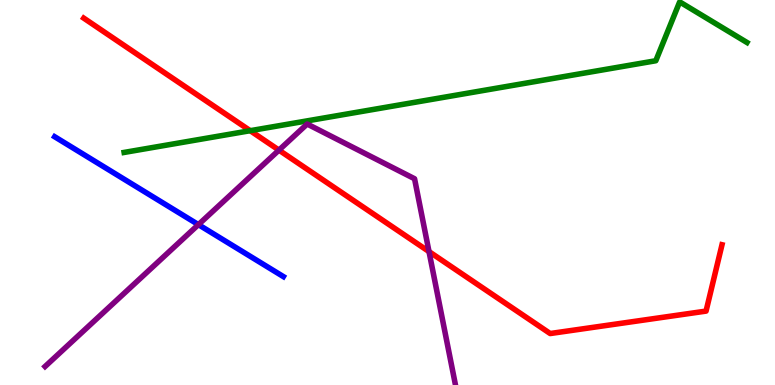[{'lines': ['blue', 'red'], 'intersections': []}, {'lines': ['green', 'red'], 'intersections': [{'x': 3.23, 'y': 6.61}]}, {'lines': ['purple', 'red'], 'intersections': [{'x': 3.6, 'y': 6.1}, {'x': 5.54, 'y': 3.47}]}, {'lines': ['blue', 'green'], 'intersections': []}, {'lines': ['blue', 'purple'], 'intersections': [{'x': 2.56, 'y': 4.17}]}, {'lines': ['green', 'purple'], 'intersections': []}]